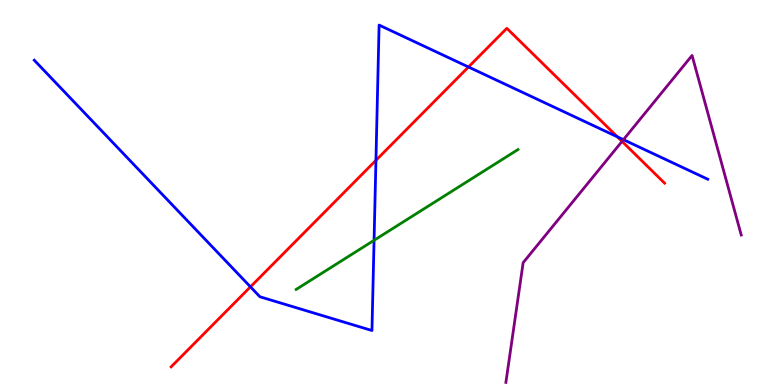[{'lines': ['blue', 'red'], 'intersections': [{'x': 3.23, 'y': 2.55}, {'x': 4.85, 'y': 5.84}, {'x': 6.04, 'y': 8.26}, {'x': 7.97, 'y': 6.45}]}, {'lines': ['green', 'red'], 'intersections': []}, {'lines': ['purple', 'red'], 'intersections': [{'x': 8.03, 'y': 6.33}]}, {'lines': ['blue', 'green'], 'intersections': [{'x': 4.83, 'y': 3.76}]}, {'lines': ['blue', 'purple'], 'intersections': [{'x': 8.04, 'y': 6.37}]}, {'lines': ['green', 'purple'], 'intersections': []}]